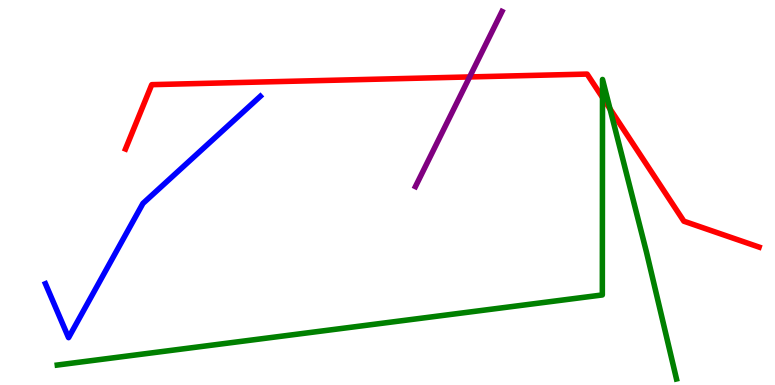[{'lines': ['blue', 'red'], 'intersections': []}, {'lines': ['green', 'red'], 'intersections': [{'x': 7.77, 'y': 7.47}, {'x': 7.87, 'y': 7.17}]}, {'lines': ['purple', 'red'], 'intersections': [{'x': 6.06, 'y': 8.0}]}, {'lines': ['blue', 'green'], 'intersections': []}, {'lines': ['blue', 'purple'], 'intersections': []}, {'lines': ['green', 'purple'], 'intersections': []}]